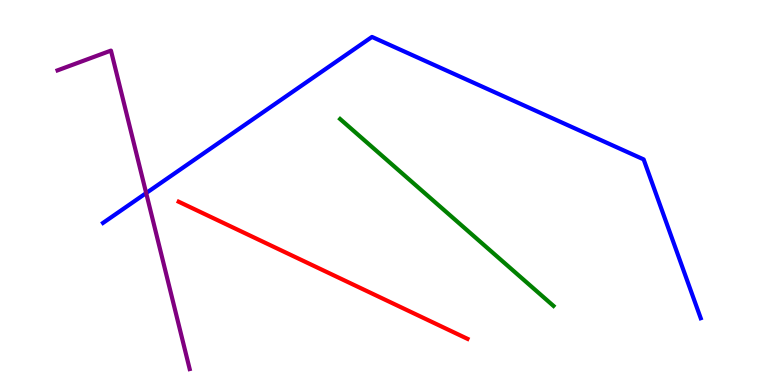[{'lines': ['blue', 'red'], 'intersections': []}, {'lines': ['green', 'red'], 'intersections': []}, {'lines': ['purple', 'red'], 'intersections': []}, {'lines': ['blue', 'green'], 'intersections': []}, {'lines': ['blue', 'purple'], 'intersections': [{'x': 1.89, 'y': 4.99}]}, {'lines': ['green', 'purple'], 'intersections': []}]